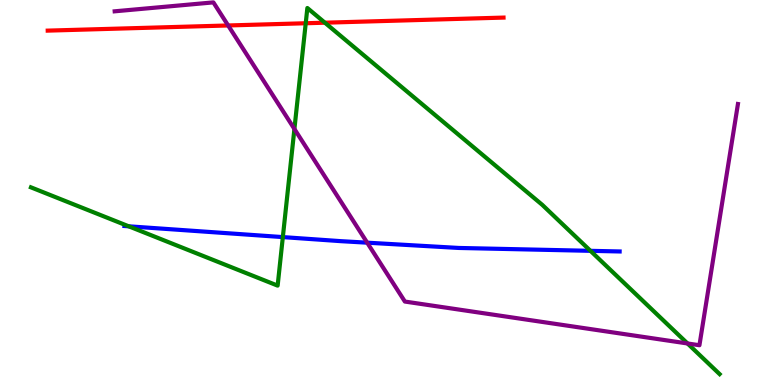[{'lines': ['blue', 'red'], 'intersections': []}, {'lines': ['green', 'red'], 'intersections': [{'x': 3.94, 'y': 9.4}, {'x': 4.19, 'y': 9.41}]}, {'lines': ['purple', 'red'], 'intersections': [{'x': 2.94, 'y': 9.34}]}, {'lines': ['blue', 'green'], 'intersections': [{'x': 1.66, 'y': 4.12}, {'x': 3.65, 'y': 3.84}, {'x': 7.62, 'y': 3.49}]}, {'lines': ['blue', 'purple'], 'intersections': [{'x': 4.74, 'y': 3.7}]}, {'lines': ['green', 'purple'], 'intersections': [{'x': 3.8, 'y': 6.65}, {'x': 8.87, 'y': 1.08}]}]